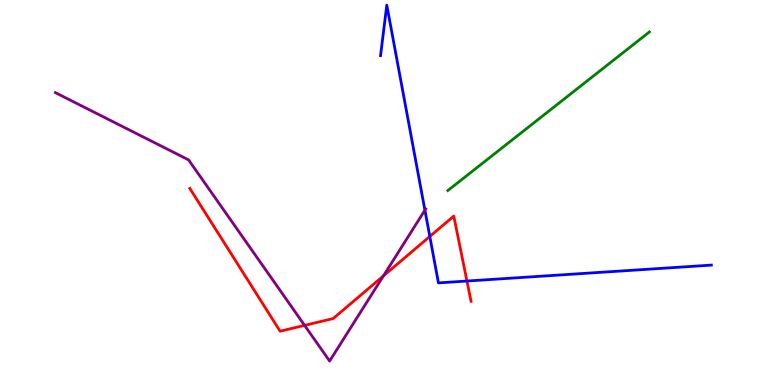[{'lines': ['blue', 'red'], 'intersections': [{'x': 5.55, 'y': 3.86}, {'x': 6.03, 'y': 2.7}]}, {'lines': ['green', 'red'], 'intersections': []}, {'lines': ['purple', 'red'], 'intersections': [{'x': 3.93, 'y': 1.55}, {'x': 4.95, 'y': 2.83}]}, {'lines': ['blue', 'green'], 'intersections': []}, {'lines': ['blue', 'purple'], 'intersections': [{'x': 5.48, 'y': 4.54}]}, {'lines': ['green', 'purple'], 'intersections': []}]